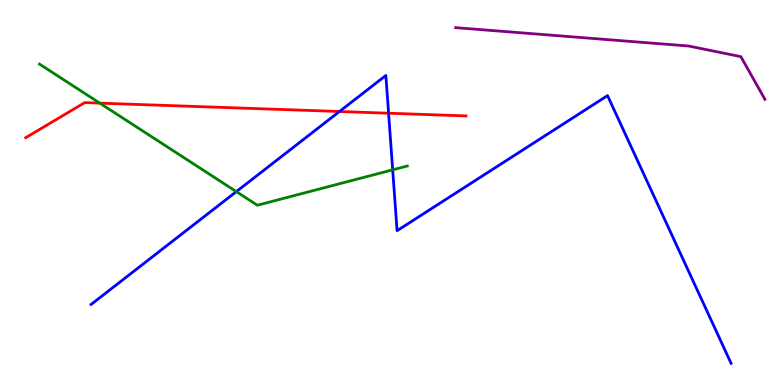[{'lines': ['blue', 'red'], 'intersections': [{'x': 4.38, 'y': 7.1}, {'x': 5.01, 'y': 7.06}]}, {'lines': ['green', 'red'], 'intersections': [{'x': 1.29, 'y': 7.32}]}, {'lines': ['purple', 'red'], 'intersections': []}, {'lines': ['blue', 'green'], 'intersections': [{'x': 3.05, 'y': 5.02}, {'x': 5.07, 'y': 5.59}]}, {'lines': ['blue', 'purple'], 'intersections': []}, {'lines': ['green', 'purple'], 'intersections': []}]